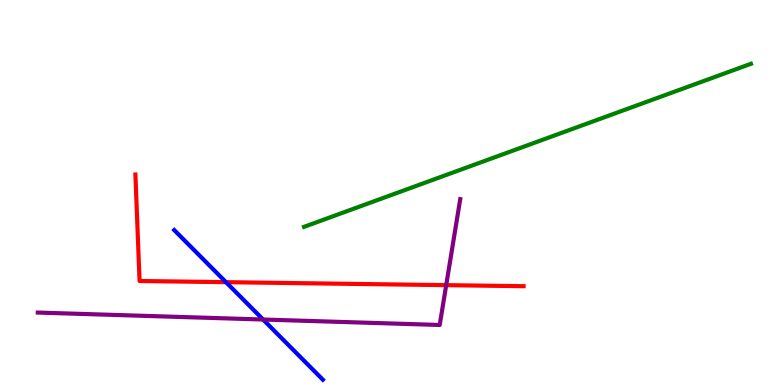[{'lines': ['blue', 'red'], 'intersections': [{'x': 2.92, 'y': 2.67}]}, {'lines': ['green', 'red'], 'intersections': []}, {'lines': ['purple', 'red'], 'intersections': [{'x': 5.76, 'y': 2.59}]}, {'lines': ['blue', 'green'], 'intersections': []}, {'lines': ['blue', 'purple'], 'intersections': [{'x': 3.39, 'y': 1.7}]}, {'lines': ['green', 'purple'], 'intersections': []}]